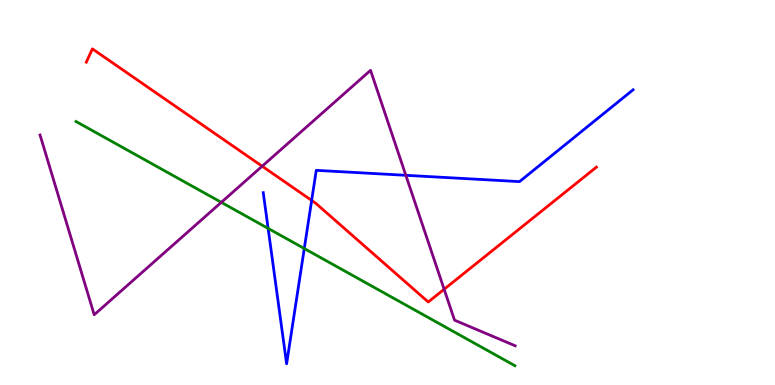[{'lines': ['blue', 'red'], 'intersections': [{'x': 4.02, 'y': 4.79}]}, {'lines': ['green', 'red'], 'intersections': []}, {'lines': ['purple', 'red'], 'intersections': [{'x': 3.38, 'y': 5.68}, {'x': 5.73, 'y': 2.49}]}, {'lines': ['blue', 'green'], 'intersections': [{'x': 3.46, 'y': 4.07}, {'x': 3.93, 'y': 3.54}]}, {'lines': ['blue', 'purple'], 'intersections': [{'x': 5.24, 'y': 5.45}]}, {'lines': ['green', 'purple'], 'intersections': [{'x': 2.86, 'y': 4.74}]}]